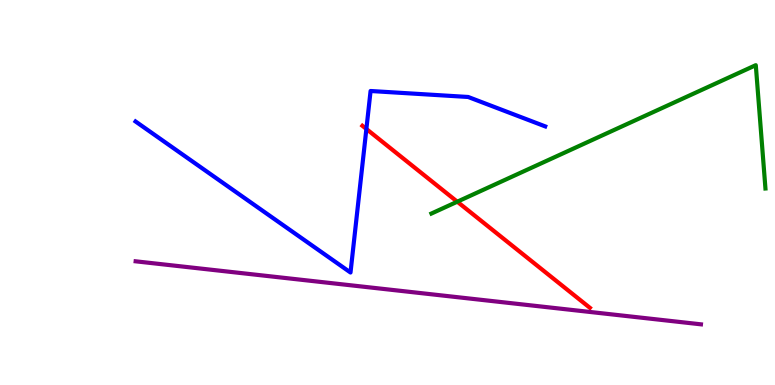[{'lines': ['blue', 'red'], 'intersections': [{'x': 4.73, 'y': 6.65}]}, {'lines': ['green', 'red'], 'intersections': [{'x': 5.9, 'y': 4.76}]}, {'lines': ['purple', 'red'], 'intersections': []}, {'lines': ['blue', 'green'], 'intersections': []}, {'lines': ['blue', 'purple'], 'intersections': []}, {'lines': ['green', 'purple'], 'intersections': []}]